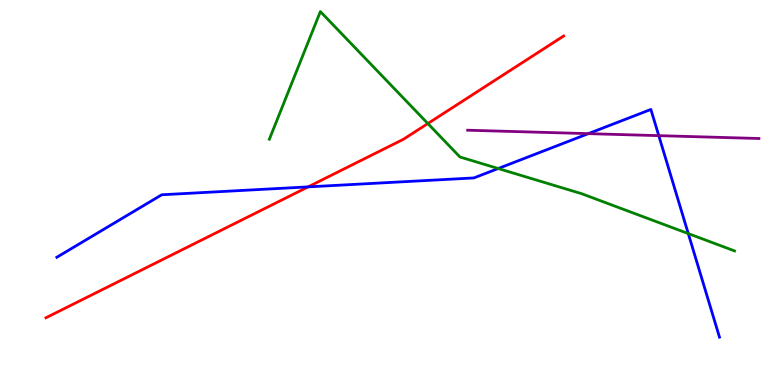[{'lines': ['blue', 'red'], 'intersections': [{'x': 3.98, 'y': 5.15}]}, {'lines': ['green', 'red'], 'intersections': [{'x': 5.52, 'y': 6.79}]}, {'lines': ['purple', 'red'], 'intersections': []}, {'lines': ['blue', 'green'], 'intersections': [{'x': 6.43, 'y': 5.62}, {'x': 8.88, 'y': 3.93}]}, {'lines': ['blue', 'purple'], 'intersections': [{'x': 7.59, 'y': 6.53}, {'x': 8.5, 'y': 6.48}]}, {'lines': ['green', 'purple'], 'intersections': []}]